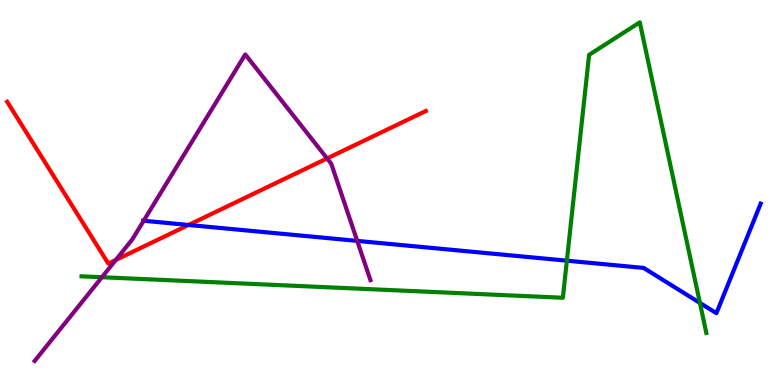[{'lines': ['blue', 'red'], 'intersections': [{'x': 2.43, 'y': 4.16}]}, {'lines': ['green', 'red'], 'intersections': []}, {'lines': ['purple', 'red'], 'intersections': [{'x': 1.49, 'y': 3.25}, {'x': 4.22, 'y': 5.88}]}, {'lines': ['blue', 'green'], 'intersections': [{'x': 7.31, 'y': 3.23}, {'x': 9.03, 'y': 2.13}]}, {'lines': ['blue', 'purple'], 'intersections': [{'x': 1.85, 'y': 4.27}, {'x': 4.61, 'y': 3.74}]}, {'lines': ['green', 'purple'], 'intersections': [{'x': 1.32, 'y': 2.8}]}]